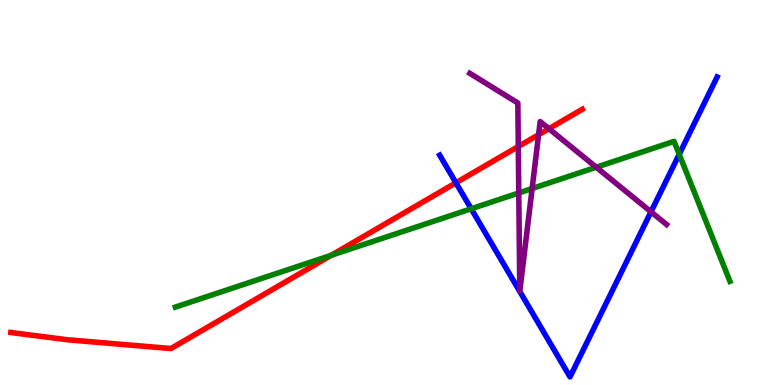[{'lines': ['blue', 'red'], 'intersections': [{'x': 5.88, 'y': 5.25}]}, {'lines': ['green', 'red'], 'intersections': [{'x': 4.27, 'y': 3.37}]}, {'lines': ['purple', 'red'], 'intersections': [{'x': 6.69, 'y': 6.19}, {'x': 6.95, 'y': 6.5}, {'x': 7.08, 'y': 6.66}]}, {'lines': ['blue', 'green'], 'intersections': [{'x': 6.08, 'y': 4.58}, {'x': 8.76, 'y': 5.99}]}, {'lines': ['blue', 'purple'], 'intersections': [{'x': 8.4, 'y': 4.5}]}, {'lines': ['green', 'purple'], 'intersections': [{'x': 6.69, 'y': 4.99}, {'x': 6.87, 'y': 5.1}, {'x': 7.69, 'y': 5.66}]}]